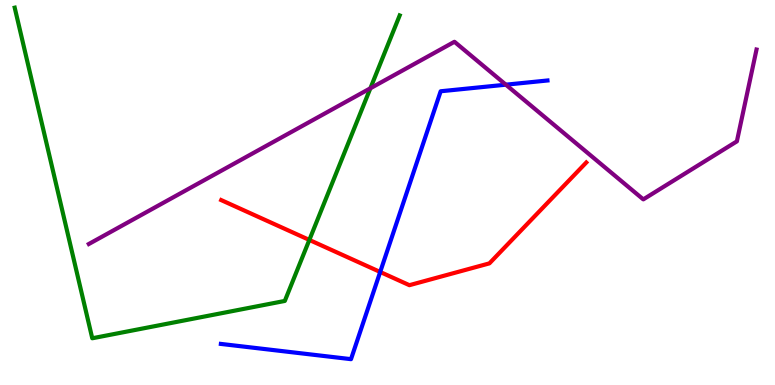[{'lines': ['blue', 'red'], 'intersections': [{'x': 4.91, 'y': 2.94}]}, {'lines': ['green', 'red'], 'intersections': [{'x': 3.99, 'y': 3.77}]}, {'lines': ['purple', 'red'], 'intersections': []}, {'lines': ['blue', 'green'], 'intersections': []}, {'lines': ['blue', 'purple'], 'intersections': [{'x': 6.53, 'y': 7.8}]}, {'lines': ['green', 'purple'], 'intersections': [{'x': 4.78, 'y': 7.71}]}]